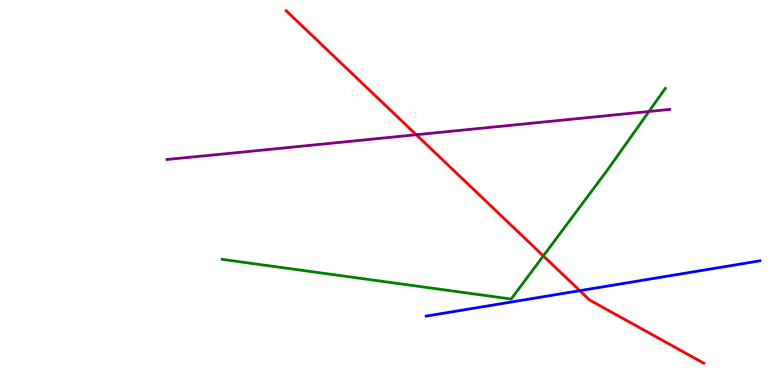[{'lines': ['blue', 'red'], 'intersections': [{'x': 7.48, 'y': 2.45}]}, {'lines': ['green', 'red'], 'intersections': [{'x': 7.01, 'y': 3.35}]}, {'lines': ['purple', 'red'], 'intersections': [{'x': 5.37, 'y': 6.5}]}, {'lines': ['blue', 'green'], 'intersections': []}, {'lines': ['blue', 'purple'], 'intersections': []}, {'lines': ['green', 'purple'], 'intersections': [{'x': 8.37, 'y': 7.1}]}]